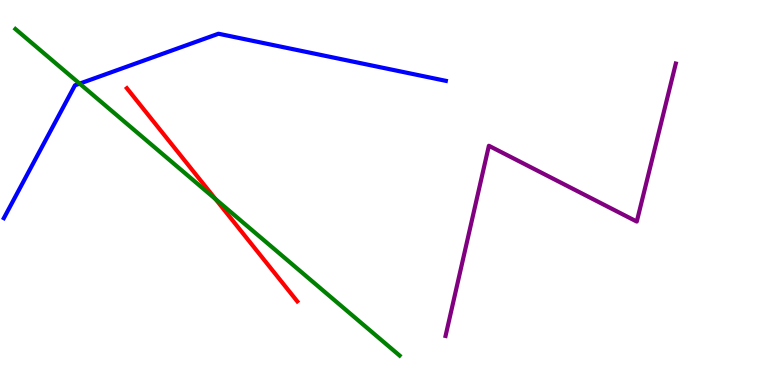[{'lines': ['blue', 'red'], 'intersections': []}, {'lines': ['green', 'red'], 'intersections': [{'x': 2.78, 'y': 4.83}]}, {'lines': ['purple', 'red'], 'intersections': []}, {'lines': ['blue', 'green'], 'intersections': [{'x': 1.03, 'y': 7.83}]}, {'lines': ['blue', 'purple'], 'intersections': []}, {'lines': ['green', 'purple'], 'intersections': []}]